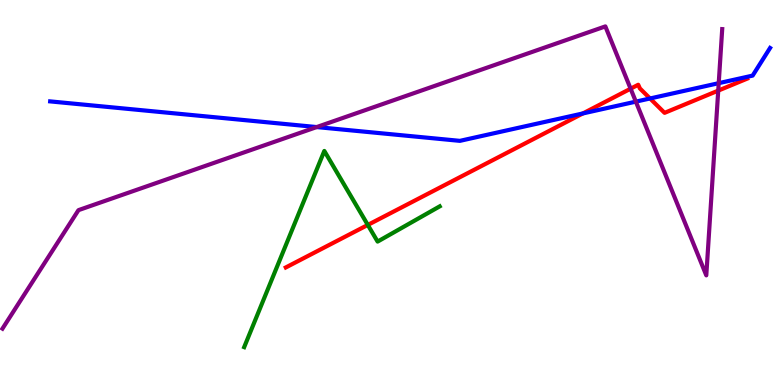[{'lines': ['blue', 'red'], 'intersections': [{'x': 7.52, 'y': 7.05}, {'x': 8.39, 'y': 7.44}]}, {'lines': ['green', 'red'], 'intersections': [{'x': 4.75, 'y': 4.16}]}, {'lines': ['purple', 'red'], 'intersections': [{'x': 8.14, 'y': 7.7}, {'x': 9.27, 'y': 7.65}]}, {'lines': ['blue', 'green'], 'intersections': []}, {'lines': ['blue', 'purple'], 'intersections': [{'x': 4.09, 'y': 6.7}, {'x': 8.2, 'y': 7.36}, {'x': 9.27, 'y': 7.84}]}, {'lines': ['green', 'purple'], 'intersections': []}]